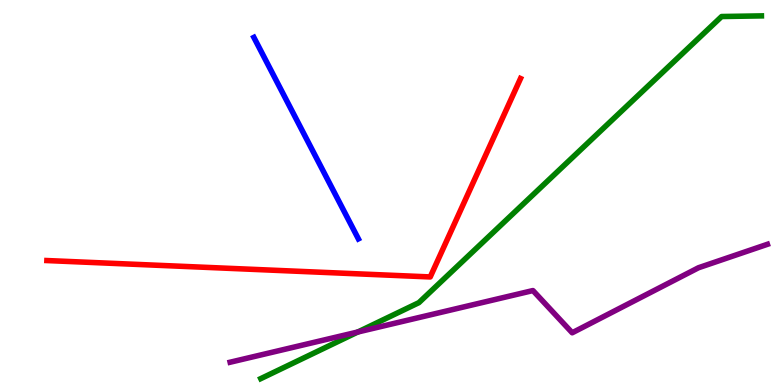[{'lines': ['blue', 'red'], 'intersections': []}, {'lines': ['green', 'red'], 'intersections': []}, {'lines': ['purple', 'red'], 'intersections': []}, {'lines': ['blue', 'green'], 'intersections': []}, {'lines': ['blue', 'purple'], 'intersections': []}, {'lines': ['green', 'purple'], 'intersections': [{'x': 4.62, 'y': 1.38}]}]